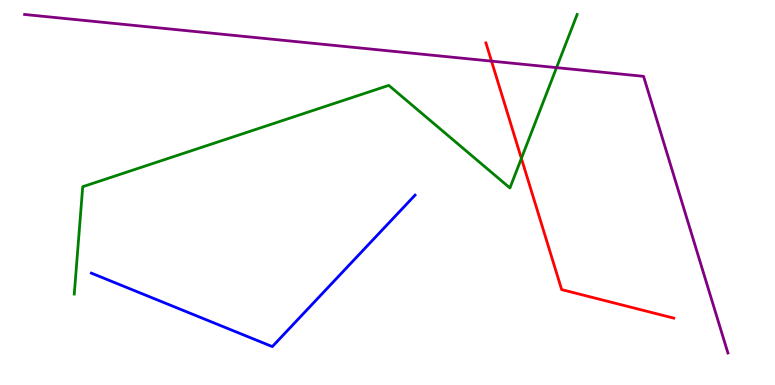[{'lines': ['blue', 'red'], 'intersections': []}, {'lines': ['green', 'red'], 'intersections': [{'x': 6.73, 'y': 5.89}]}, {'lines': ['purple', 'red'], 'intersections': [{'x': 6.34, 'y': 8.41}]}, {'lines': ['blue', 'green'], 'intersections': []}, {'lines': ['blue', 'purple'], 'intersections': []}, {'lines': ['green', 'purple'], 'intersections': [{'x': 7.18, 'y': 8.24}]}]